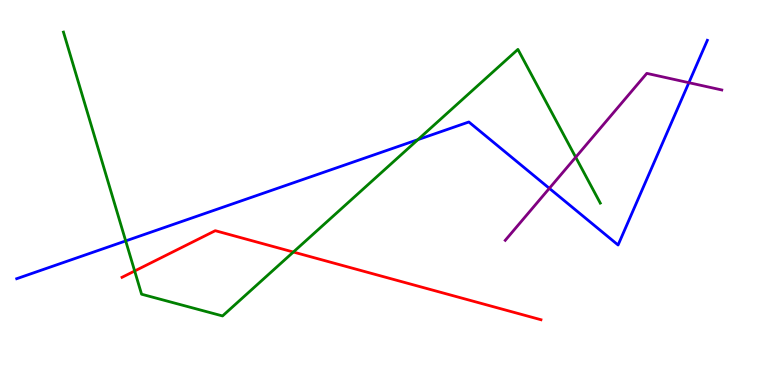[{'lines': ['blue', 'red'], 'intersections': []}, {'lines': ['green', 'red'], 'intersections': [{'x': 1.74, 'y': 2.96}, {'x': 3.79, 'y': 3.45}]}, {'lines': ['purple', 'red'], 'intersections': []}, {'lines': ['blue', 'green'], 'intersections': [{'x': 1.62, 'y': 3.74}, {'x': 5.39, 'y': 6.37}]}, {'lines': ['blue', 'purple'], 'intersections': [{'x': 7.09, 'y': 5.11}, {'x': 8.89, 'y': 7.85}]}, {'lines': ['green', 'purple'], 'intersections': [{'x': 7.43, 'y': 5.92}]}]